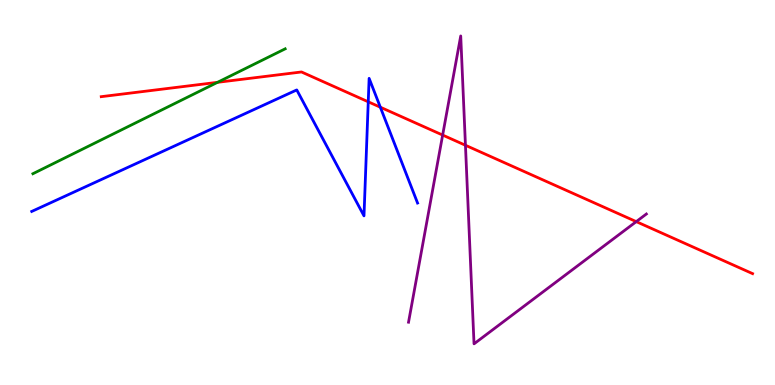[{'lines': ['blue', 'red'], 'intersections': [{'x': 4.75, 'y': 7.36}, {'x': 4.91, 'y': 7.22}]}, {'lines': ['green', 'red'], 'intersections': [{'x': 2.81, 'y': 7.86}]}, {'lines': ['purple', 'red'], 'intersections': [{'x': 5.71, 'y': 6.49}, {'x': 6.01, 'y': 6.23}, {'x': 8.21, 'y': 4.24}]}, {'lines': ['blue', 'green'], 'intersections': []}, {'lines': ['blue', 'purple'], 'intersections': []}, {'lines': ['green', 'purple'], 'intersections': []}]